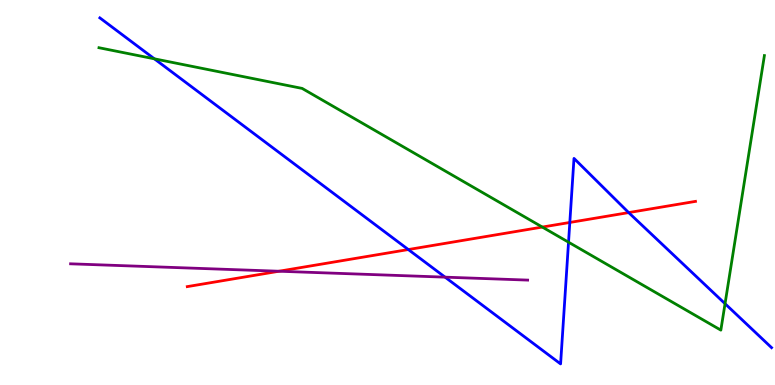[{'lines': ['blue', 'red'], 'intersections': [{'x': 5.27, 'y': 3.52}, {'x': 7.35, 'y': 4.22}, {'x': 8.11, 'y': 4.48}]}, {'lines': ['green', 'red'], 'intersections': [{'x': 7.0, 'y': 4.1}]}, {'lines': ['purple', 'red'], 'intersections': [{'x': 3.6, 'y': 2.95}]}, {'lines': ['blue', 'green'], 'intersections': [{'x': 1.99, 'y': 8.47}, {'x': 7.34, 'y': 3.71}, {'x': 9.36, 'y': 2.11}]}, {'lines': ['blue', 'purple'], 'intersections': [{'x': 5.74, 'y': 2.8}]}, {'lines': ['green', 'purple'], 'intersections': []}]